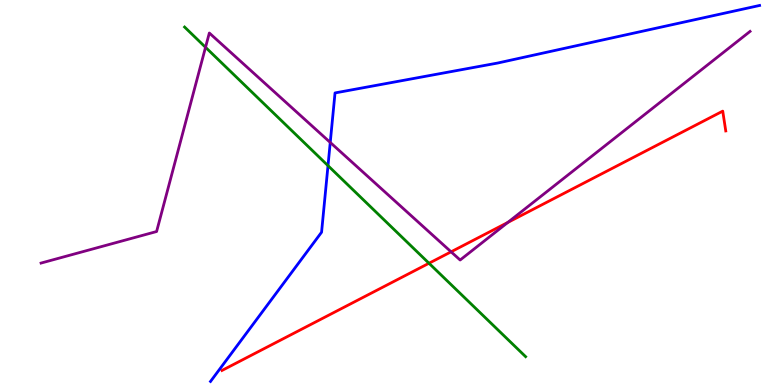[{'lines': ['blue', 'red'], 'intersections': []}, {'lines': ['green', 'red'], 'intersections': [{'x': 5.54, 'y': 3.16}]}, {'lines': ['purple', 'red'], 'intersections': [{'x': 5.82, 'y': 3.46}, {'x': 6.55, 'y': 4.22}]}, {'lines': ['blue', 'green'], 'intersections': [{'x': 4.23, 'y': 5.7}]}, {'lines': ['blue', 'purple'], 'intersections': [{'x': 4.26, 'y': 6.3}]}, {'lines': ['green', 'purple'], 'intersections': [{'x': 2.65, 'y': 8.77}]}]